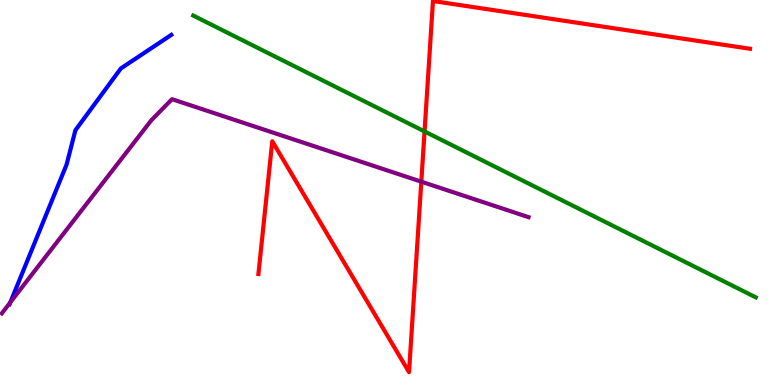[{'lines': ['blue', 'red'], 'intersections': []}, {'lines': ['green', 'red'], 'intersections': [{'x': 5.48, 'y': 6.59}]}, {'lines': ['purple', 'red'], 'intersections': [{'x': 5.44, 'y': 5.28}]}, {'lines': ['blue', 'green'], 'intersections': []}, {'lines': ['blue', 'purple'], 'intersections': [{'x': 0.134, 'y': 2.15}]}, {'lines': ['green', 'purple'], 'intersections': []}]